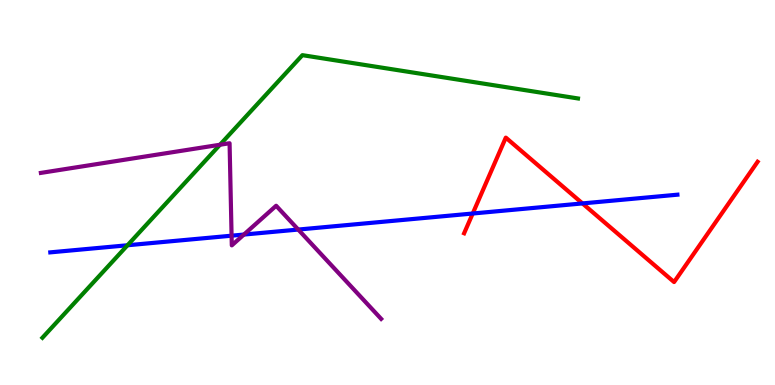[{'lines': ['blue', 'red'], 'intersections': [{'x': 6.1, 'y': 4.45}, {'x': 7.52, 'y': 4.72}]}, {'lines': ['green', 'red'], 'intersections': []}, {'lines': ['purple', 'red'], 'intersections': []}, {'lines': ['blue', 'green'], 'intersections': [{'x': 1.65, 'y': 3.63}]}, {'lines': ['blue', 'purple'], 'intersections': [{'x': 2.99, 'y': 3.88}, {'x': 3.15, 'y': 3.91}, {'x': 3.85, 'y': 4.04}]}, {'lines': ['green', 'purple'], 'intersections': [{'x': 2.84, 'y': 6.24}]}]